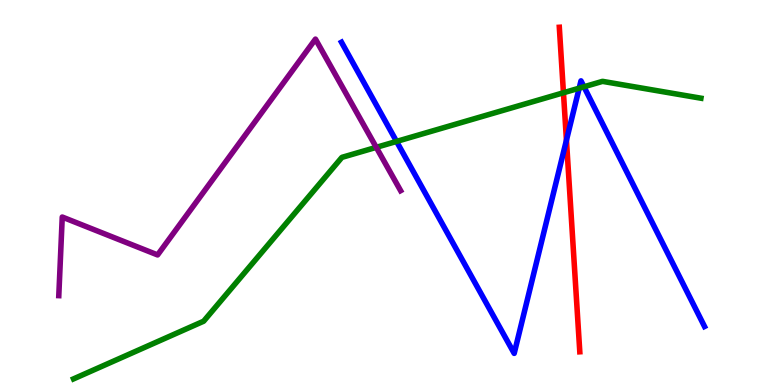[{'lines': ['blue', 'red'], 'intersections': [{'x': 7.31, 'y': 6.36}]}, {'lines': ['green', 'red'], 'intersections': [{'x': 7.27, 'y': 7.59}]}, {'lines': ['purple', 'red'], 'intersections': []}, {'lines': ['blue', 'green'], 'intersections': [{'x': 5.12, 'y': 6.33}, {'x': 7.47, 'y': 7.71}, {'x': 7.54, 'y': 7.75}]}, {'lines': ['blue', 'purple'], 'intersections': []}, {'lines': ['green', 'purple'], 'intersections': [{'x': 4.86, 'y': 6.17}]}]